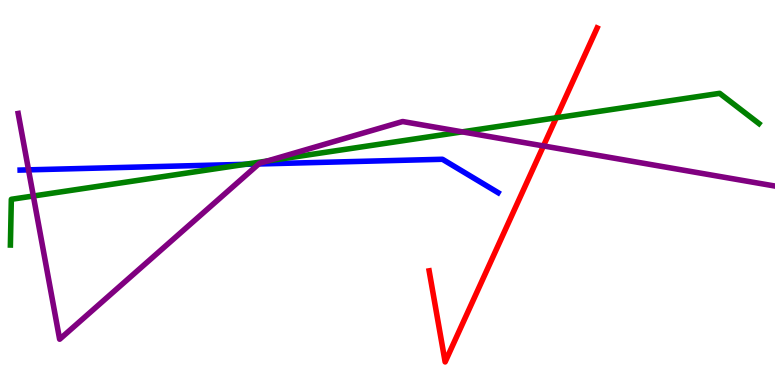[{'lines': ['blue', 'red'], 'intersections': []}, {'lines': ['green', 'red'], 'intersections': [{'x': 7.18, 'y': 6.94}]}, {'lines': ['purple', 'red'], 'intersections': [{'x': 7.01, 'y': 6.21}]}, {'lines': ['blue', 'green'], 'intersections': [{'x': 3.16, 'y': 5.73}]}, {'lines': ['blue', 'purple'], 'intersections': [{'x': 0.368, 'y': 5.59}, {'x': 3.34, 'y': 5.74}]}, {'lines': ['green', 'purple'], 'intersections': [{'x': 0.43, 'y': 4.91}, {'x': 3.45, 'y': 5.82}, {'x': 5.96, 'y': 6.58}]}]